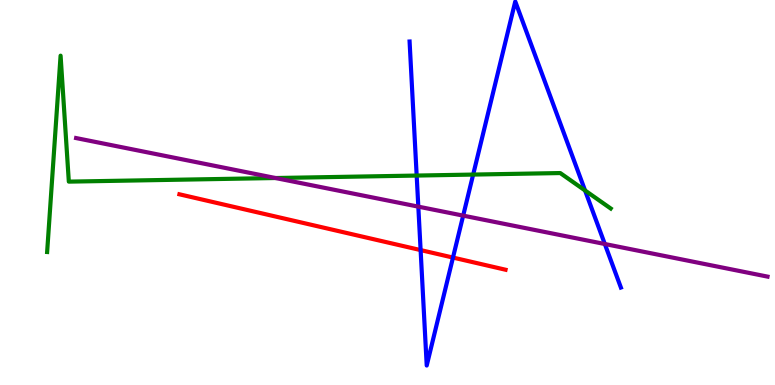[{'lines': ['blue', 'red'], 'intersections': [{'x': 5.43, 'y': 3.5}, {'x': 5.84, 'y': 3.31}]}, {'lines': ['green', 'red'], 'intersections': []}, {'lines': ['purple', 'red'], 'intersections': []}, {'lines': ['blue', 'green'], 'intersections': [{'x': 5.38, 'y': 5.44}, {'x': 6.11, 'y': 5.47}, {'x': 7.55, 'y': 5.05}]}, {'lines': ['blue', 'purple'], 'intersections': [{'x': 5.4, 'y': 4.63}, {'x': 5.98, 'y': 4.4}, {'x': 7.8, 'y': 3.66}]}, {'lines': ['green', 'purple'], 'intersections': [{'x': 3.56, 'y': 5.38}]}]